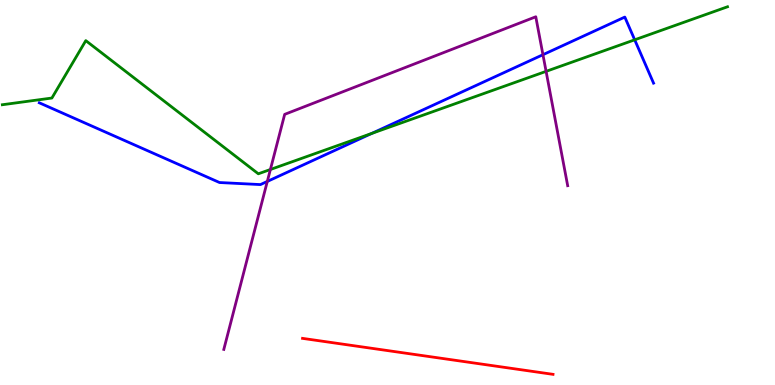[{'lines': ['blue', 'red'], 'intersections': []}, {'lines': ['green', 'red'], 'intersections': []}, {'lines': ['purple', 'red'], 'intersections': []}, {'lines': ['blue', 'green'], 'intersections': [{'x': 4.8, 'y': 6.53}, {'x': 8.19, 'y': 8.97}]}, {'lines': ['blue', 'purple'], 'intersections': [{'x': 3.45, 'y': 5.29}, {'x': 7.01, 'y': 8.58}]}, {'lines': ['green', 'purple'], 'intersections': [{'x': 3.49, 'y': 5.6}, {'x': 7.05, 'y': 8.15}]}]